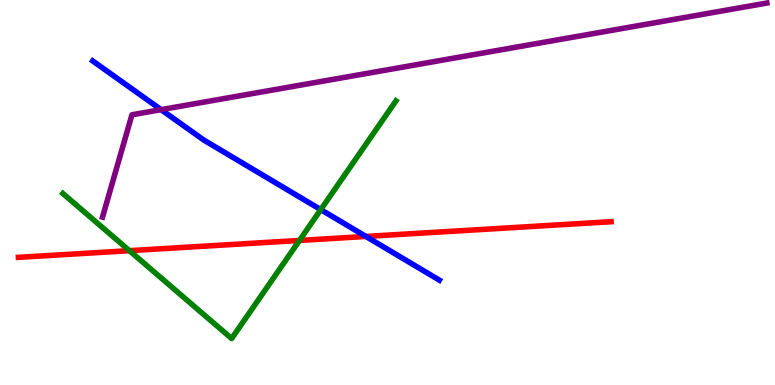[{'lines': ['blue', 'red'], 'intersections': [{'x': 4.72, 'y': 3.86}]}, {'lines': ['green', 'red'], 'intersections': [{'x': 1.67, 'y': 3.49}, {'x': 3.86, 'y': 3.75}]}, {'lines': ['purple', 'red'], 'intersections': []}, {'lines': ['blue', 'green'], 'intersections': [{'x': 4.14, 'y': 4.56}]}, {'lines': ['blue', 'purple'], 'intersections': [{'x': 2.08, 'y': 7.15}]}, {'lines': ['green', 'purple'], 'intersections': []}]